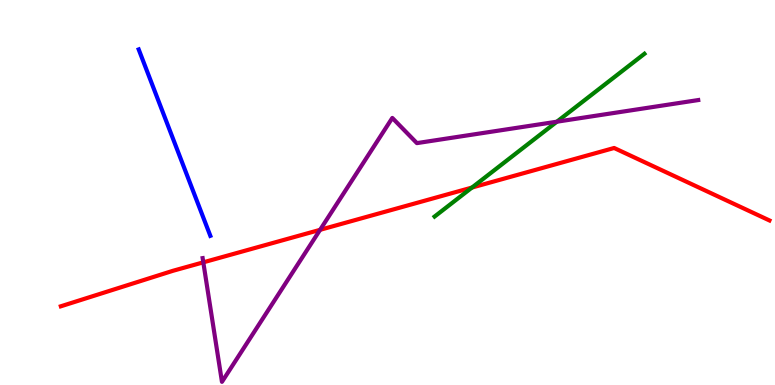[{'lines': ['blue', 'red'], 'intersections': []}, {'lines': ['green', 'red'], 'intersections': [{'x': 6.09, 'y': 5.13}]}, {'lines': ['purple', 'red'], 'intersections': [{'x': 2.62, 'y': 3.19}, {'x': 4.13, 'y': 4.03}]}, {'lines': ['blue', 'green'], 'intersections': []}, {'lines': ['blue', 'purple'], 'intersections': []}, {'lines': ['green', 'purple'], 'intersections': [{'x': 7.19, 'y': 6.84}]}]